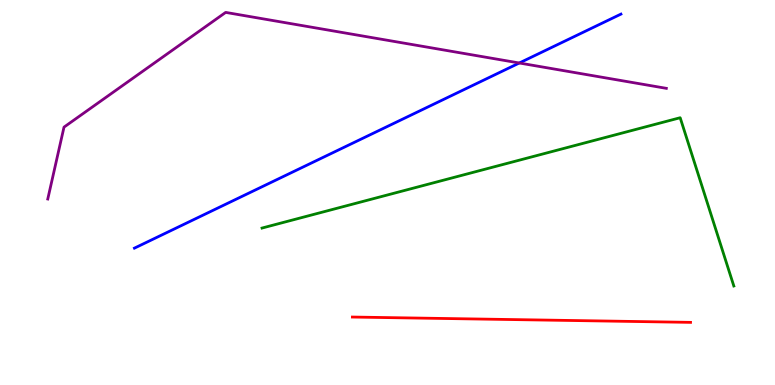[{'lines': ['blue', 'red'], 'intersections': []}, {'lines': ['green', 'red'], 'intersections': []}, {'lines': ['purple', 'red'], 'intersections': []}, {'lines': ['blue', 'green'], 'intersections': []}, {'lines': ['blue', 'purple'], 'intersections': [{'x': 6.7, 'y': 8.36}]}, {'lines': ['green', 'purple'], 'intersections': []}]